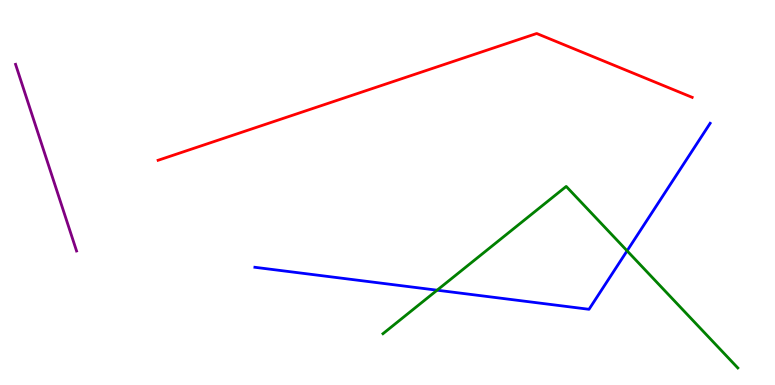[{'lines': ['blue', 'red'], 'intersections': []}, {'lines': ['green', 'red'], 'intersections': []}, {'lines': ['purple', 'red'], 'intersections': []}, {'lines': ['blue', 'green'], 'intersections': [{'x': 5.64, 'y': 2.46}, {'x': 8.09, 'y': 3.49}]}, {'lines': ['blue', 'purple'], 'intersections': []}, {'lines': ['green', 'purple'], 'intersections': []}]